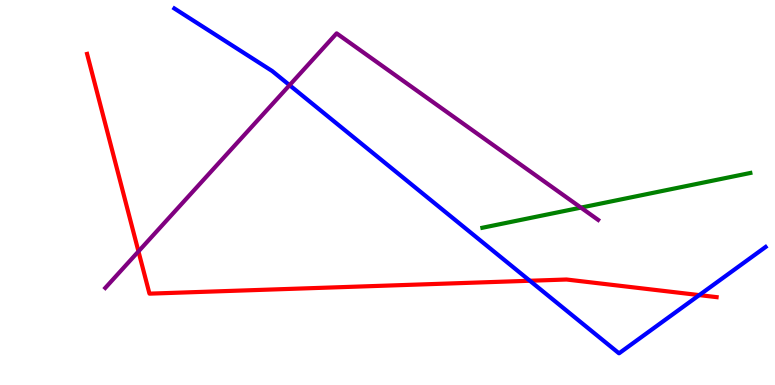[{'lines': ['blue', 'red'], 'intersections': [{'x': 6.84, 'y': 2.71}, {'x': 9.02, 'y': 2.33}]}, {'lines': ['green', 'red'], 'intersections': []}, {'lines': ['purple', 'red'], 'intersections': [{'x': 1.79, 'y': 3.47}]}, {'lines': ['blue', 'green'], 'intersections': []}, {'lines': ['blue', 'purple'], 'intersections': [{'x': 3.74, 'y': 7.79}]}, {'lines': ['green', 'purple'], 'intersections': [{'x': 7.5, 'y': 4.61}]}]